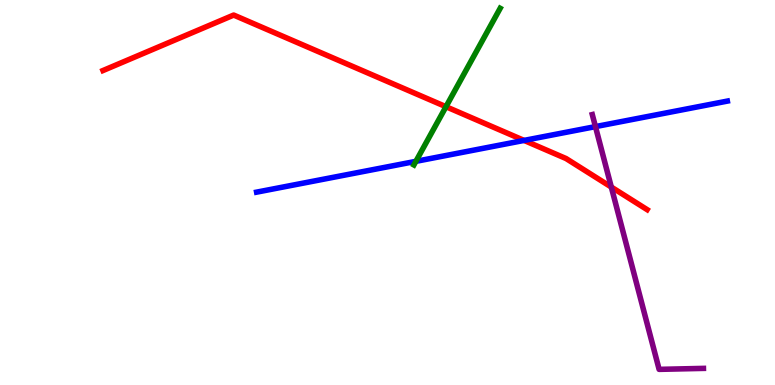[{'lines': ['blue', 'red'], 'intersections': [{'x': 6.76, 'y': 6.35}]}, {'lines': ['green', 'red'], 'intersections': [{'x': 5.75, 'y': 7.23}]}, {'lines': ['purple', 'red'], 'intersections': [{'x': 7.89, 'y': 5.14}]}, {'lines': ['blue', 'green'], 'intersections': [{'x': 5.37, 'y': 5.81}]}, {'lines': ['blue', 'purple'], 'intersections': [{'x': 7.68, 'y': 6.71}]}, {'lines': ['green', 'purple'], 'intersections': []}]